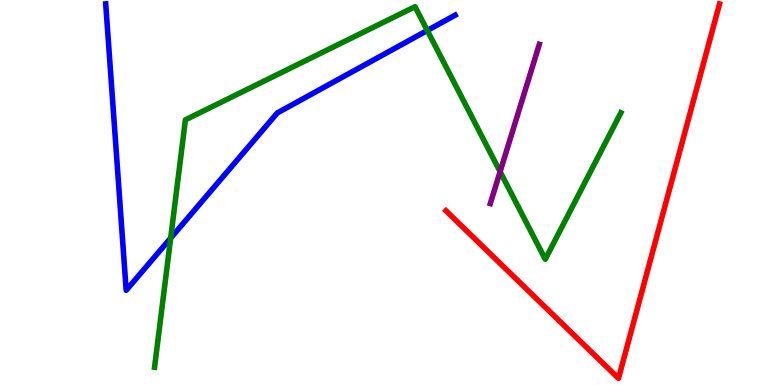[{'lines': ['blue', 'red'], 'intersections': []}, {'lines': ['green', 'red'], 'intersections': []}, {'lines': ['purple', 'red'], 'intersections': []}, {'lines': ['blue', 'green'], 'intersections': [{'x': 2.2, 'y': 3.82}, {'x': 5.51, 'y': 9.21}]}, {'lines': ['blue', 'purple'], 'intersections': []}, {'lines': ['green', 'purple'], 'intersections': [{'x': 6.45, 'y': 5.54}]}]